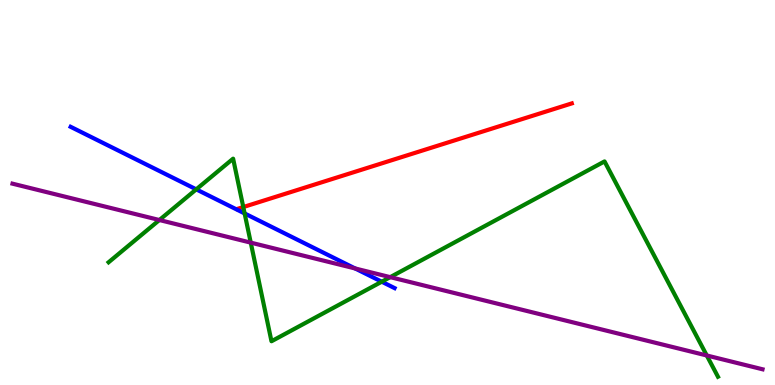[{'lines': ['blue', 'red'], 'intersections': []}, {'lines': ['green', 'red'], 'intersections': [{'x': 3.14, 'y': 4.62}]}, {'lines': ['purple', 'red'], 'intersections': []}, {'lines': ['blue', 'green'], 'intersections': [{'x': 2.53, 'y': 5.08}, {'x': 3.16, 'y': 4.46}, {'x': 4.93, 'y': 2.68}]}, {'lines': ['blue', 'purple'], 'intersections': [{'x': 4.58, 'y': 3.03}]}, {'lines': ['green', 'purple'], 'intersections': [{'x': 2.06, 'y': 4.29}, {'x': 3.24, 'y': 3.7}, {'x': 5.04, 'y': 2.8}, {'x': 9.12, 'y': 0.767}]}]